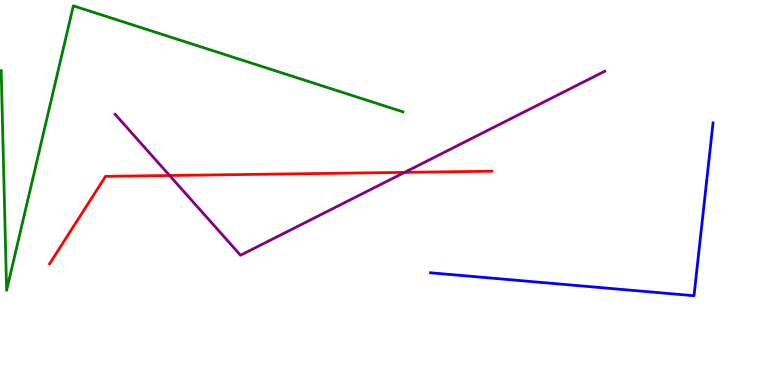[{'lines': ['blue', 'red'], 'intersections': []}, {'lines': ['green', 'red'], 'intersections': []}, {'lines': ['purple', 'red'], 'intersections': [{'x': 2.19, 'y': 5.44}, {'x': 5.22, 'y': 5.52}]}, {'lines': ['blue', 'green'], 'intersections': []}, {'lines': ['blue', 'purple'], 'intersections': []}, {'lines': ['green', 'purple'], 'intersections': []}]